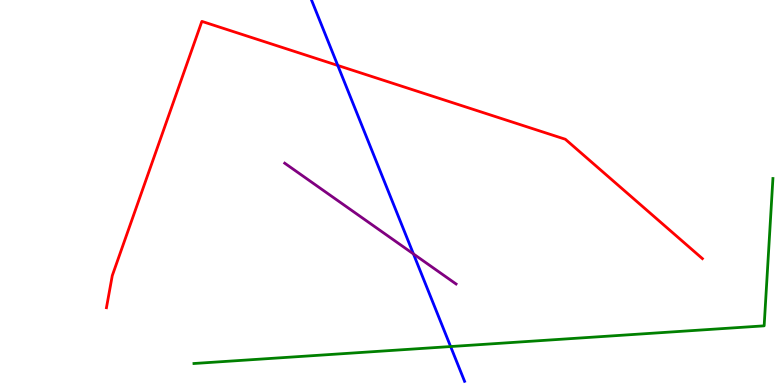[{'lines': ['blue', 'red'], 'intersections': [{'x': 4.36, 'y': 8.3}]}, {'lines': ['green', 'red'], 'intersections': []}, {'lines': ['purple', 'red'], 'intersections': []}, {'lines': ['blue', 'green'], 'intersections': [{'x': 5.81, 'y': 0.999}]}, {'lines': ['blue', 'purple'], 'intersections': [{'x': 5.33, 'y': 3.4}]}, {'lines': ['green', 'purple'], 'intersections': []}]